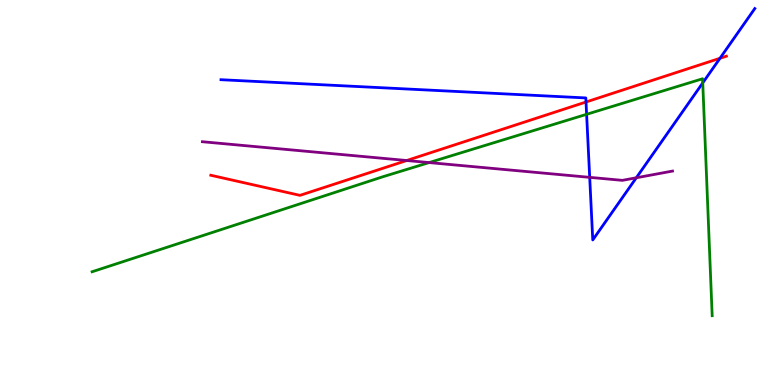[{'lines': ['blue', 'red'], 'intersections': [{'x': 7.56, 'y': 7.35}, {'x': 9.29, 'y': 8.49}]}, {'lines': ['green', 'red'], 'intersections': []}, {'lines': ['purple', 'red'], 'intersections': [{'x': 5.25, 'y': 5.83}]}, {'lines': ['blue', 'green'], 'intersections': [{'x': 7.57, 'y': 7.03}, {'x': 9.07, 'y': 7.85}]}, {'lines': ['blue', 'purple'], 'intersections': [{'x': 7.61, 'y': 5.39}, {'x': 8.21, 'y': 5.38}]}, {'lines': ['green', 'purple'], 'intersections': [{'x': 5.54, 'y': 5.78}]}]